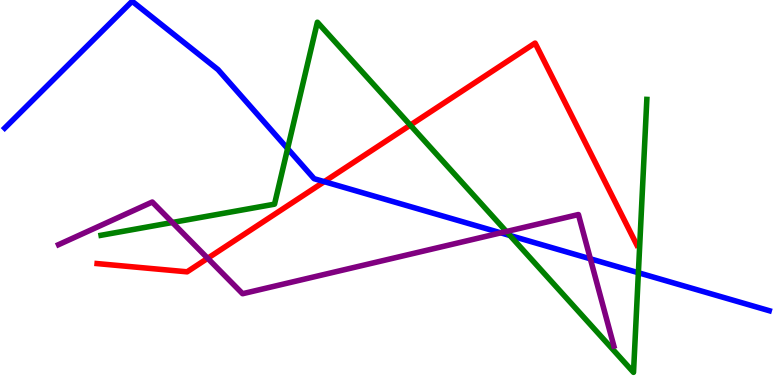[{'lines': ['blue', 'red'], 'intersections': [{'x': 4.18, 'y': 5.28}]}, {'lines': ['green', 'red'], 'intersections': [{'x': 5.29, 'y': 6.75}]}, {'lines': ['purple', 'red'], 'intersections': [{'x': 2.68, 'y': 3.29}]}, {'lines': ['blue', 'green'], 'intersections': [{'x': 3.71, 'y': 6.14}, {'x': 6.58, 'y': 3.88}, {'x': 8.24, 'y': 2.92}]}, {'lines': ['blue', 'purple'], 'intersections': [{'x': 6.46, 'y': 3.95}, {'x': 7.62, 'y': 3.28}]}, {'lines': ['green', 'purple'], 'intersections': [{'x': 2.22, 'y': 4.22}, {'x': 6.53, 'y': 3.99}]}]